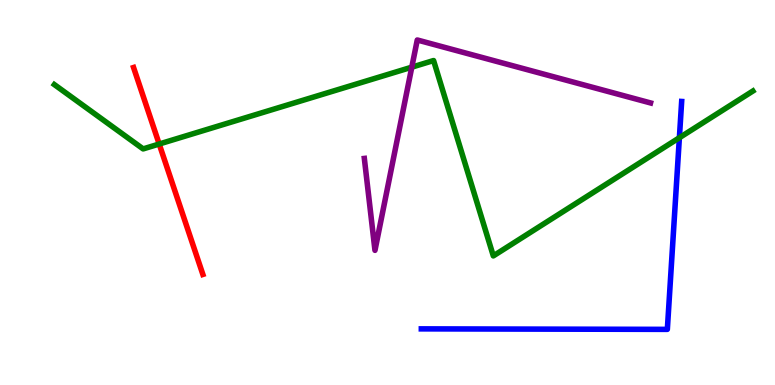[{'lines': ['blue', 'red'], 'intersections': []}, {'lines': ['green', 'red'], 'intersections': [{'x': 2.05, 'y': 6.26}]}, {'lines': ['purple', 'red'], 'intersections': []}, {'lines': ['blue', 'green'], 'intersections': [{'x': 8.77, 'y': 6.42}]}, {'lines': ['blue', 'purple'], 'intersections': []}, {'lines': ['green', 'purple'], 'intersections': [{'x': 5.31, 'y': 8.26}]}]